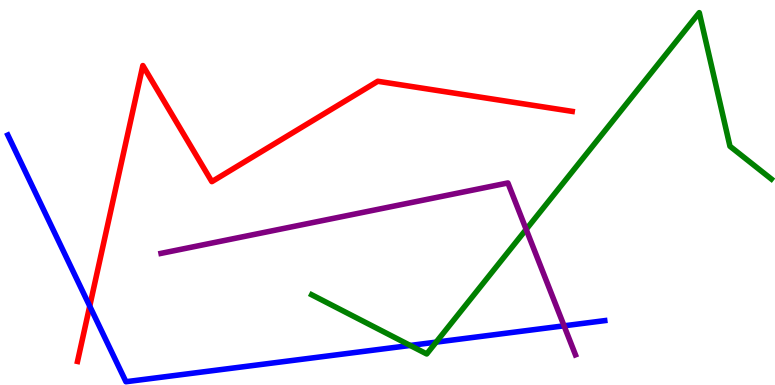[{'lines': ['blue', 'red'], 'intersections': [{'x': 1.16, 'y': 2.05}]}, {'lines': ['green', 'red'], 'intersections': []}, {'lines': ['purple', 'red'], 'intersections': []}, {'lines': ['blue', 'green'], 'intersections': [{'x': 5.29, 'y': 1.03}, {'x': 5.63, 'y': 1.11}]}, {'lines': ['blue', 'purple'], 'intersections': [{'x': 7.28, 'y': 1.54}]}, {'lines': ['green', 'purple'], 'intersections': [{'x': 6.79, 'y': 4.04}]}]